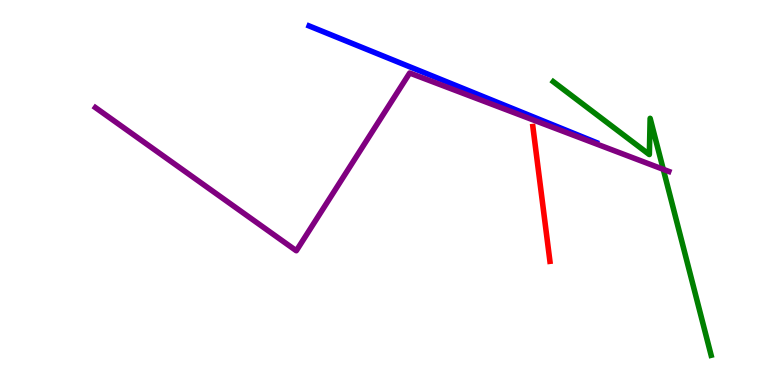[{'lines': ['blue', 'red'], 'intersections': []}, {'lines': ['green', 'red'], 'intersections': []}, {'lines': ['purple', 'red'], 'intersections': []}, {'lines': ['blue', 'green'], 'intersections': []}, {'lines': ['blue', 'purple'], 'intersections': []}, {'lines': ['green', 'purple'], 'intersections': [{'x': 8.56, 'y': 5.6}]}]